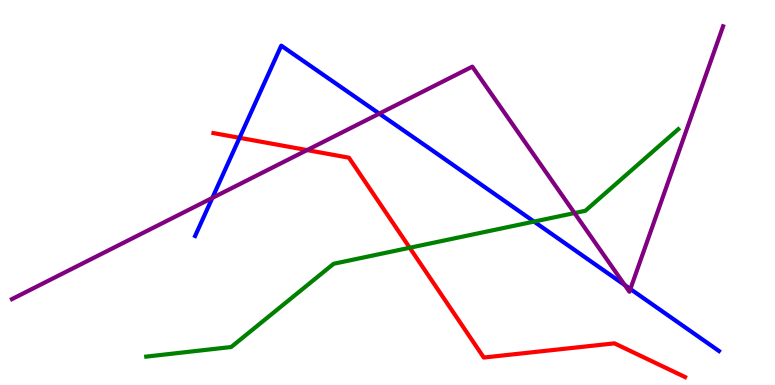[{'lines': ['blue', 'red'], 'intersections': [{'x': 3.09, 'y': 6.42}]}, {'lines': ['green', 'red'], 'intersections': [{'x': 5.29, 'y': 3.56}]}, {'lines': ['purple', 'red'], 'intersections': [{'x': 3.96, 'y': 6.1}]}, {'lines': ['blue', 'green'], 'intersections': [{'x': 6.89, 'y': 4.24}]}, {'lines': ['blue', 'purple'], 'intersections': [{'x': 2.74, 'y': 4.86}, {'x': 4.89, 'y': 7.05}, {'x': 8.06, 'y': 2.59}, {'x': 8.13, 'y': 2.49}]}, {'lines': ['green', 'purple'], 'intersections': [{'x': 7.41, 'y': 4.47}]}]